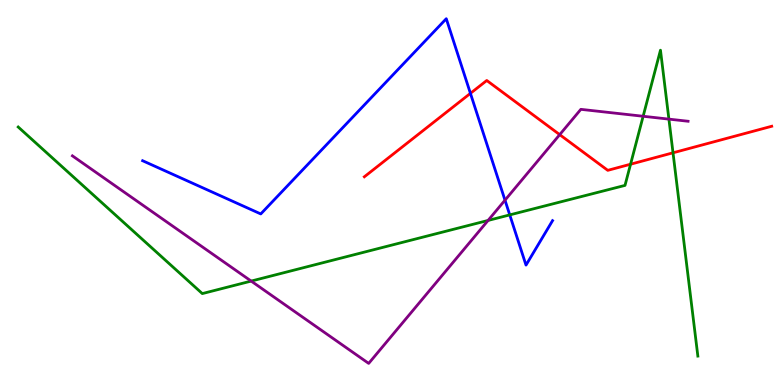[{'lines': ['blue', 'red'], 'intersections': [{'x': 6.07, 'y': 7.58}]}, {'lines': ['green', 'red'], 'intersections': [{'x': 8.14, 'y': 5.73}, {'x': 8.68, 'y': 6.03}]}, {'lines': ['purple', 'red'], 'intersections': [{'x': 7.22, 'y': 6.5}]}, {'lines': ['blue', 'green'], 'intersections': [{'x': 6.58, 'y': 4.42}]}, {'lines': ['blue', 'purple'], 'intersections': [{'x': 6.52, 'y': 4.8}]}, {'lines': ['green', 'purple'], 'intersections': [{'x': 3.24, 'y': 2.7}, {'x': 6.3, 'y': 4.27}, {'x': 8.3, 'y': 6.98}, {'x': 8.63, 'y': 6.91}]}]